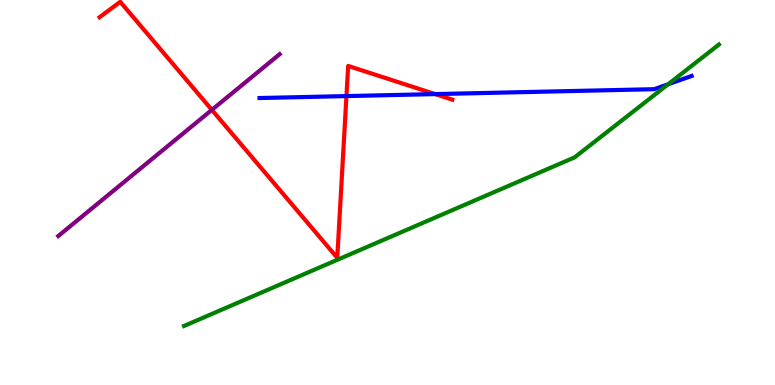[{'lines': ['blue', 'red'], 'intersections': [{'x': 4.47, 'y': 7.5}, {'x': 5.62, 'y': 7.56}]}, {'lines': ['green', 'red'], 'intersections': []}, {'lines': ['purple', 'red'], 'intersections': [{'x': 2.73, 'y': 7.15}]}, {'lines': ['blue', 'green'], 'intersections': [{'x': 8.62, 'y': 7.81}]}, {'lines': ['blue', 'purple'], 'intersections': []}, {'lines': ['green', 'purple'], 'intersections': []}]